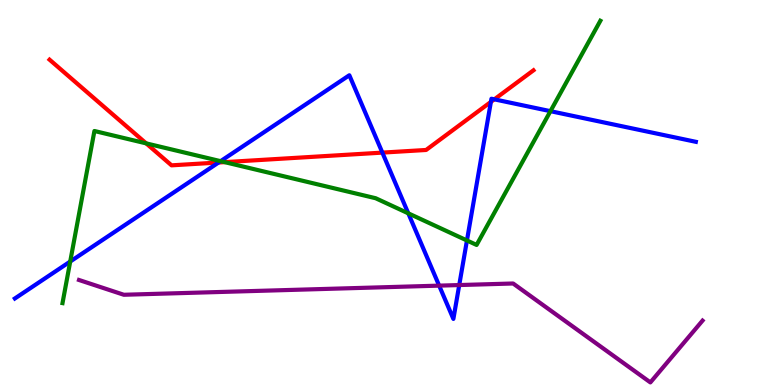[{'lines': ['blue', 'red'], 'intersections': [{'x': 2.82, 'y': 5.78}, {'x': 4.93, 'y': 6.04}, {'x': 6.33, 'y': 7.35}, {'x': 6.38, 'y': 7.42}]}, {'lines': ['green', 'red'], 'intersections': [{'x': 1.89, 'y': 6.28}, {'x': 2.9, 'y': 5.79}]}, {'lines': ['purple', 'red'], 'intersections': []}, {'lines': ['blue', 'green'], 'intersections': [{'x': 0.906, 'y': 3.21}, {'x': 2.85, 'y': 5.81}, {'x': 5.27, 'y': 4.46}, {'x': 6.03, 'y': 3.75}, {'x': 7.1, 'y': 7.11}]}, {'lines': ['blue', 'purple'], 'intersections': [{'x': 5.67, 'y': 2.58}, {'x': 5.93, 'y': 2.6}]}, {'lines': ['green', 'purple'], 'intersections': []}]